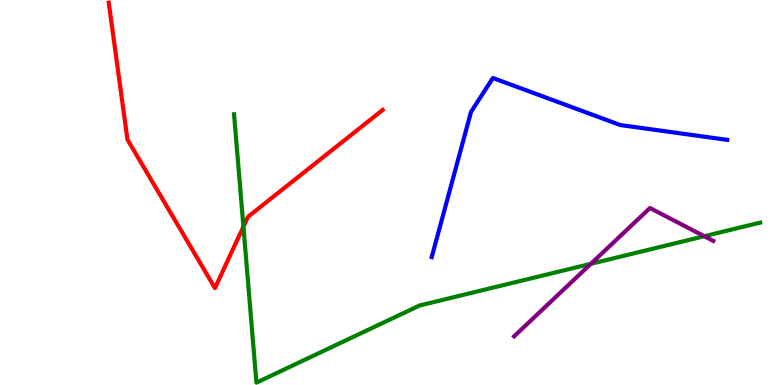[{'lines': ['blue', 'red'], 'intersections': []}, {'lines': ['green', 'red'], 'intersections': [{'x': 3.14, 'y': 4.11}]}, {'lines': ['purple', 'red'], 'intersections': []}, {'lines': ['blue', 'green'], 'intersections': []}, {'lines': ['blue', 'purple'], 'intersections': []}, {'lines': ['green', 'purple'], 'intersections': [{'x': 7.62, 'y': 3.15}, {'x': 9.09, 'y': 3.86}]}]